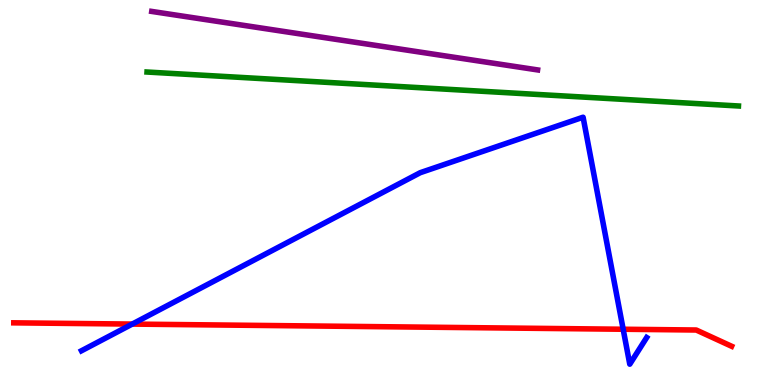[{'lines': ['blue', 'red'], 'intersections': [{'x': 1.71, 'y': 1.58}, {'x': 8.04, 'y': 1.45}]}, {'lines': ['green', 'red'], 'intersections': []}, {'lines': ['purple', 'red'], 'intersections': []}, {'lines': ['blue', 'green'], 'intersections': []}, {'lines': ['blue', 'purple'], 'intersections': []}, {'lines': ['green', 'purple'], 'intersections': []}]